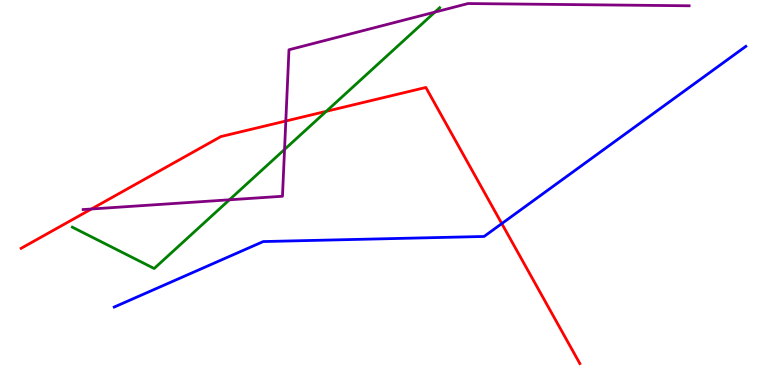[{'lines': ['blue', 'red'], 'intersections': [{'x': 6.47, 'y': 4.19}]}, {'lines': ['green', 'red'], 'intersections': [{'x': 4.21, 'y': 7.11}]}, {'lines': ['purple', 'red'], 'intersections': [{'x': 1.18, 'y': 4.57}, {'x': 3.69, 'y': 6.86}]}, {'lines': ['blue', 'green'], 'intersections': []}, {'lines': ['blue', 'purple'], 'intersections': []}, {'lines': ['green', 'purple'], 'intersections': [{'x': 2.96, 'y': 4.81}, {'x': 3.67, 'y': 6.12}, {'x': 5.61, 'y': 9.69}]}]